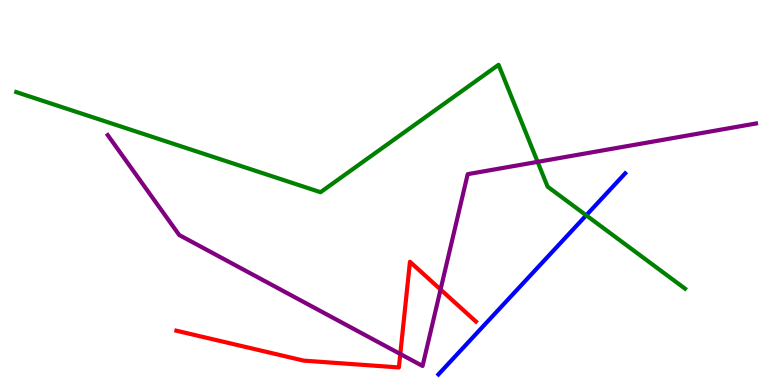[{'lines': ['blue', 'red'], 'intersections': []}, {'lines': ['green', 'red'], 'intersections': []}, {'lines': ['purple', 'red'], 'intersections': [{'x': 5.16, 'y': 0.805}, {'x': 5.68, 'y': 2.48}]}, {'lines': ['blue', 'green'], 'intersections': [{'x': 7.56, 'y': 4.41}]}, {'lines': ['blue', 'purple'], 'intersections': []}, {'lines': ['green', 'purple'], 'intersections': [{'x': 6.94, 'y': 5.8}]}]